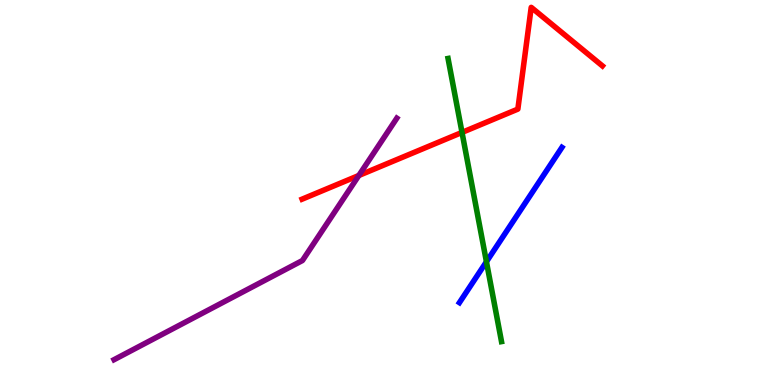[{'lines': ['blue', 'red'], 'intersections': []}, {'lines': ['green', 'red'], 'intersections': [{'x': 5.96, 'y': 6.56}]}, {'lines': ['purple', 'red'], 'intersections': [{'x': 4.63, 'y': 5.44}]}, {'lines': ['blue', 'green'], 'intersections': [{'x': 6.28, 'y': 3.2}]}, {'lines': ['blue', 'purple'], 'intersections': []}, {'lines': ['green', 'purple'], 'intersections': []}]